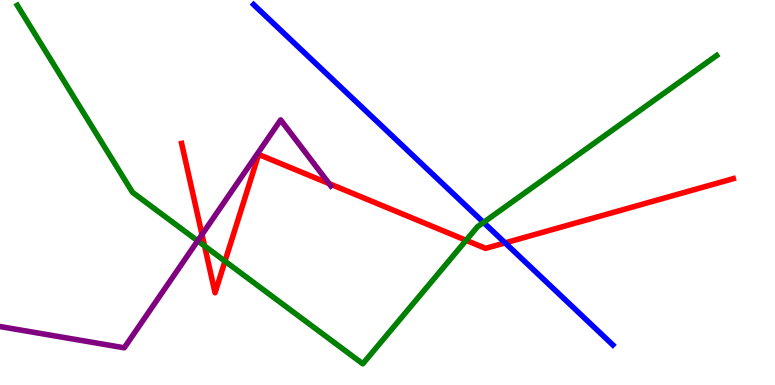[{'lines': ['blue', 'red'], 'intersections': [{'x': 6.52, 'y': 3.69}]}, {'lines': ['green', 'red'], 'intersections': [{'x': 2.64, 'y': 3.61}, {'x': 2.9, 'y': 3.22}, {'x': 6.01, 'y': 3.76}]}, {'lines': ['purple', 'red'], 'intersections': [{'x': 2.61, 'y': 3.91}, {'x': 4.25, 'y': 5.23}]}, {'lines': ['blue', 'green'], 'intersections': [{'x': 6.24, 'y': 4.22}]}, {'lines': ['blue', 'purple'], 'intersections': []}, {'lines': ['green', 'purple'], 'intersections': [{'x': 2.55, 'y': 3.74}]}]